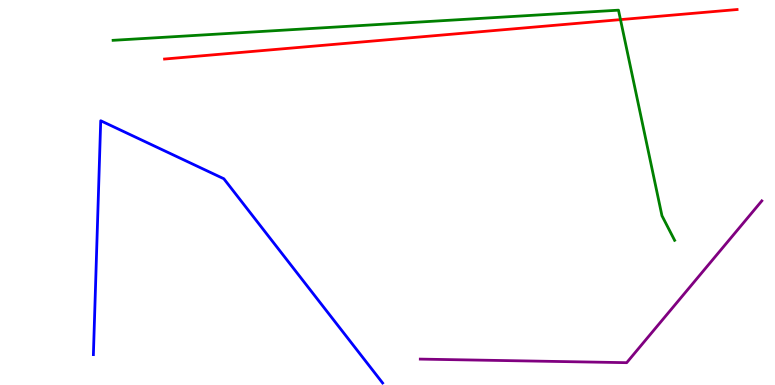[{'lines': ['blue', 'red'], 'intersections': []}, {'lines': ['green', 'red'], 'intersections': [{'x': 8.01, 'y': 9.49}]}, {'lines': ['purple', 'red'], 'intersections': []}, {'lines': ['blue', 'green'], 'intersections': []}, {'lines': ['blue', 'purple'], 'intersections': []}, {'lines': ['green', 'purple'], 'intersections': []}]